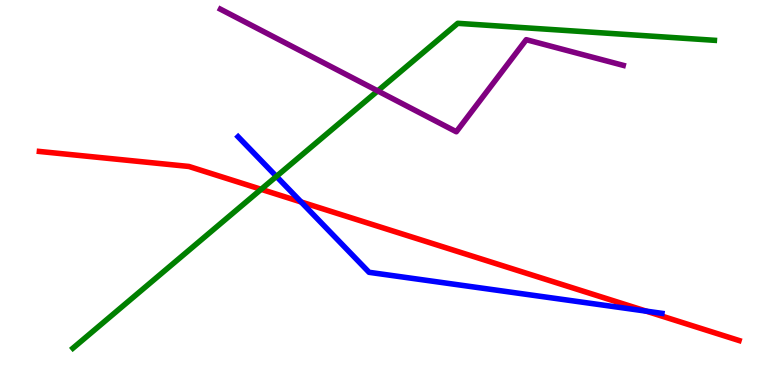[{'lines': ['blue', 'red'], 'intersections': [{'x': 3.89, 'y': 4.75}, {'x': 8.34, 'y': 1.92}]}, {'lines': ['green', 'red'], 'intersections': [{'x': 3.37, 'y': 5.08}]}, {'lines': ['purple', 'red'], 'intersections': []}, {'lines': ['blue', 'green'], 'intersections': [{'x': 3.57, 'y': 5.42}]}, {'lines': ['blue', 'purple'], 'intersections': []}, {'lines': ['green', 'purple'], 'intersections': [{'x': 4.87, 'y': 7.64}]}]